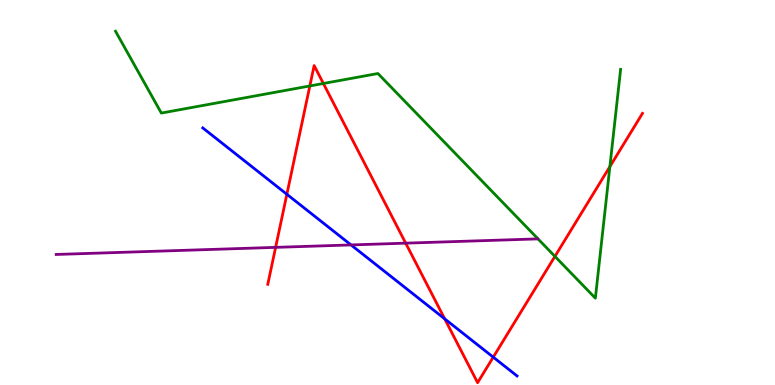[{'lines': ['blue', 'red'], 'intersections': [{'x': 3.7, 'y': 4.95}, {'x': 5.74, 'y': 1.72}, {'x': 6.36, 'y': 0.723}]}, {'lines': ['green', 'red'], 'intersections': [{'x': 4.0, 'y': 7.77}, {'x': 4.17, 'y': 7.83}, {'x': 7.16, 'y': 3.34}, {'x': 7.87, 'y': 5.67}]}, {'lines': ['purple', 'red'], 'intersections': [{'x': 3.56, 'y': 3.57}, {'x': 5.23, 'y': 3.68}]}, {'lines': ['blue', 'green'], 'intersections': []}, {'lines': ['blue', 'purple'], 'intersections': [{'x': 4.53, 'y': 3.64}]}, {'lines': ['green', 'purple'], 'intersections': []}]